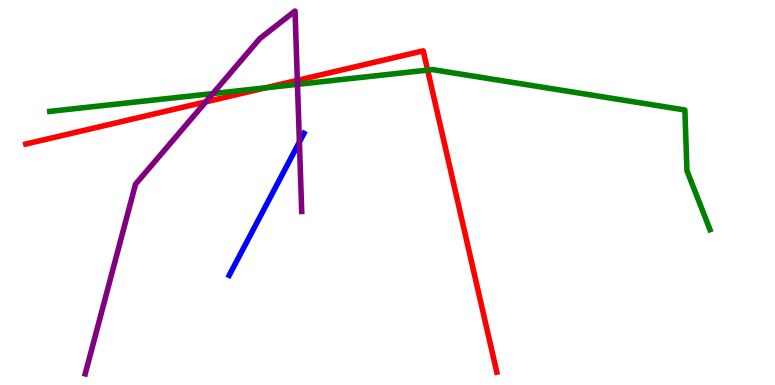[{'lines': ['blue', 'red'], 'intersections': []}, {'lines': ['green', 'red'], 'intersections': [{'x': 3.43, 'y': 7.72}, {'x': 5.52, 'y': 8.18}]}, {'lines': ['purple', 'red'], 'intersections': [{'x': 2.66, 'y': 7.35}, {'x': 3.84, 'y': 7.91}]}, {'lines': ['blue', 'green'], 'intersections': []}, {'lines': ['blue', 'purple'], 'intersections': [{'x': 3.86, 'y': 6.31}]}, {'lines': ['green', 'purple'], 'intersections': [{'x': 2.75, 'y': 7.57}, {'x': 3.84, 'y': 7.81}]}]